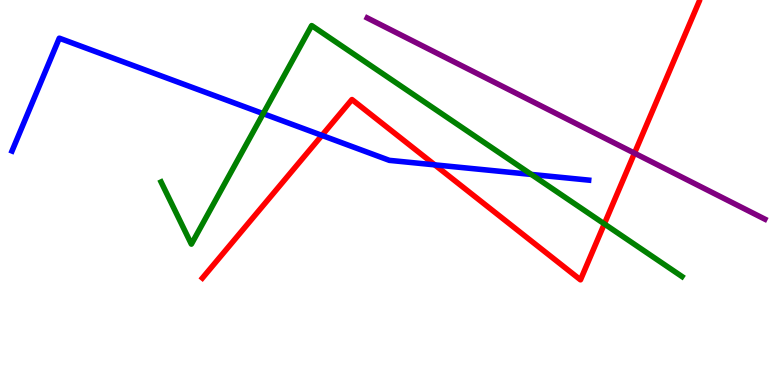[{'lines': ['blue', 'red'], 'intersections': [{'x': 4.15, 'y': 6.48}, {'x': 5.61, 'y': 5.72}]}, {'lines': ['green', 'red'], 'intersections': [{'x': 7.8, 'y': 4.18}]}, {'lines': ['purple', 'red'], 'intersections': [{'x': 8.19, 'y': 6.02}]}, {'lines': ['blue', 'green'], 'intersections': [{'x': 3.4, 'y': 7.05}, {'x': 6.86, 'y': 5.47}]}, {'lines': ['blue', 'purple'], 'intersections': []}, {'lines': ['green', 'purple'], 'intersections': []}]